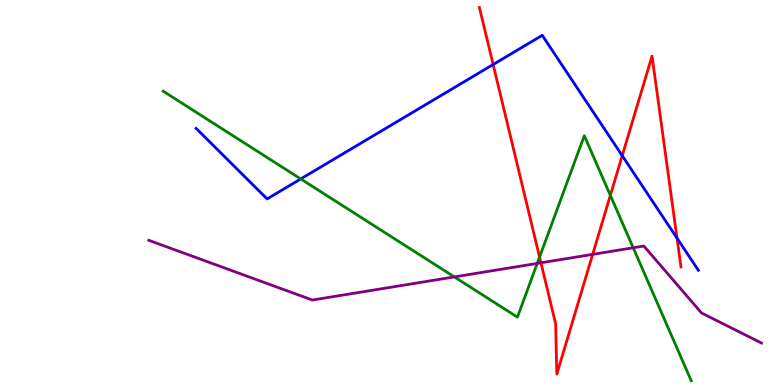[{'lines': ['blue', 'red'], 'intersections': [{'x': 6.36, 'y': 8.32}, {'x': 8.03, 'y': 5.96}, {'x': 8.74, 'y': 3.81}]}, {'lines': ['green', 'red'], 'intersections': [{'x': 6.96, 'y': 3.32}, {'x': 7.88, 'y': 4.93}]}, {'lines': ['purple', 'red'], 'intersections': [{'x': 6.98, 'y': 3.17}, {'x': 7.65, 'y': 3.39}]}, {'lines': ['blue', 'green'], 'intersections': [{'x': 3.88, 'y': 5.35}]}, {'lines': ['blue', 'purple'], 'intersections': []}, {'lines': ['green', 'purple'], 'intersections': [{'x': 5.86, 'y': 2.81}, {'x': 6.93, 'y': 3.16}, {'x': 8.17, 'y': 3.56}]}]